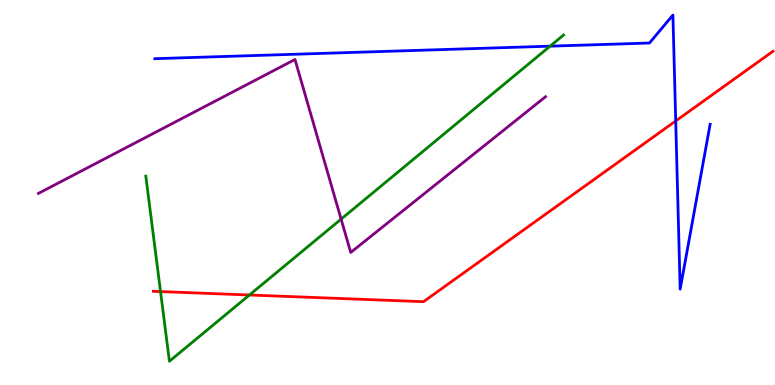[{'lines': ['blue', 'red'], 'intersections': [{'x': 8.72, 'y': 6.86}]}, {'lines': ['green', 'red'], 'intersections': [{'x': 2.07, 'y': 2.43}, {'x': 3.22, 'y': 2.34}]}, {'lines': ['purple', 'red'], 'intersections': []}, {'lines': ['blue', 'green'], 'intersections': [{'x': 7.1, 'y': 8.8}]}, {'lines': ['blue', 'purple'], 'intersections': []}, {'lines': ['green', 'purple'], 'intersections': [{'x': 4.4, 'y': 4.31}]}]